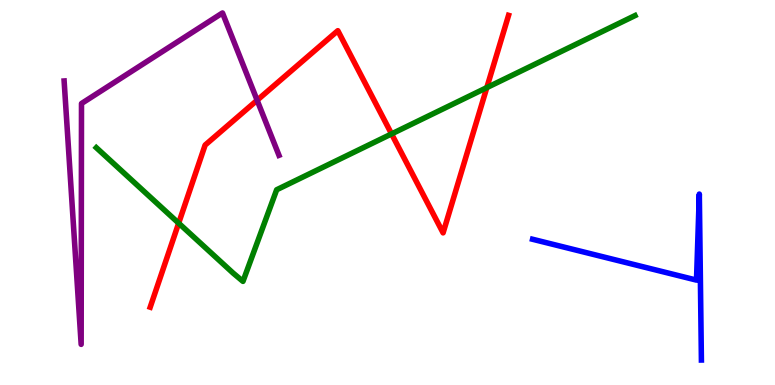[{'lines': ['blue', 'red'], 'intersections': []}, {'lines': ['green', 'red'], 'intersections': [{'x': 2.31, 'y': 4.2}, {'x': 5.05, 'y': 6.52}, {'x': 6.28, 'y': 7.72}]}, {'lines': ['purple', 'red'], 'intersections': [{'x': 3.32, 'y': 7.4}]}, {'lines': ['blue', 'green'], 'intersections': []}, {'lines': ['blue', 'purple'], 'intersections': []}, {'lines': ['green', 'purple'], 'intersections': []}]